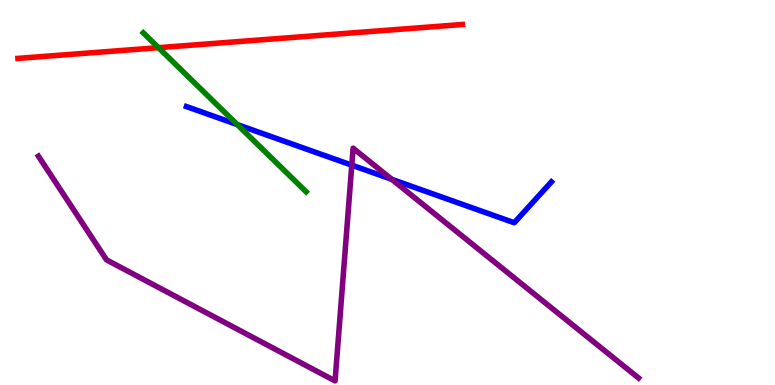[{'lines': ['blue', 'red'], 'intersections': []}, {'lines': ['green', 'red'], 'intersections': [{'x': 2.04, 'y': 8.76}]}, {'lines': ['purple', 'red'], 'intersections': []}, {'lines': ['blue', 'green'], 'intersections': [{'x': 3.06, 'y': 6.76}]}, {'lines': ['blue', 'purple'], 'intersections': [{'x': 4.54, 'y': 5.71}, {'x': 5.06, 'y': 5.34}]}, {'lines': ['green', 'purple'], 'intersections': []}]